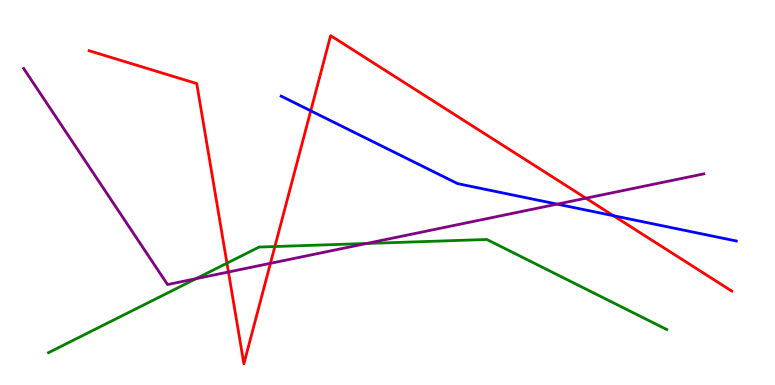[{'lines': ['blue', 'red'], 'intersections': [{'x': 4.01, 'y': 7.12}, {'x': 7.92, 'y': 4.4}]}, {'lines': ['green', 'red'], 'intersections': [{'x': 2.93, 'y': 3.16}, {'x': 3.55, 'y': 3.6}]}, {'lines': ['purple', 'red'], 'intersections': [{'x': 2.95, 'y': 2.94}, {'x': 3.49, 'y': 3.16}, {'x': 7.56, 'y': 4.85}]}, {'lines': ['blue', 'green'], 'intersections': []}, {'lines': ['blue', 'purple'], 'intersections': [{'x': 7.19, 'y': 4.7}]}, {'lines': ['green', 'purple'], 'intersections': [{'x': 2.53, 'y': 2.76}, {'x': 4.73, 'y': 3.68}]}]